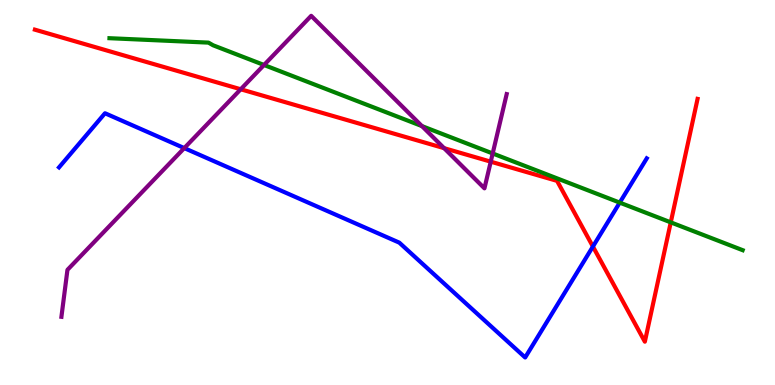[{'lines': ['blue', 'red'], 'intersections': [{'x': 7.65, 'y': 3.6}]}, {'lines': ['green', 'red'], 'intersections': [{'x': 8.66, 'y': 4.22}]}, {'lines': ['purple', 'red'], 'intersections': [{'x': 3.11, 'y': 7.68}, {'x': 5.73, 'y': 6.15}, {'x': 6.33, 'y': 5.8}]}, {'lines': ['blue', 'green'], 'intersections': [{'x': 8.0, 'y': 4.74}]}, {'lines': ['blue', 'purple'], 'intersections': [{'x': 2.38, 'y': 6.15}]}, {'lines': ['green', 'purple'], 'intersections': [{'x': 3.41, 'y': 8.31}, {'x': 5.44, 'y': 6.73}, {'x': 6.36, 'y': 6.01}]}]